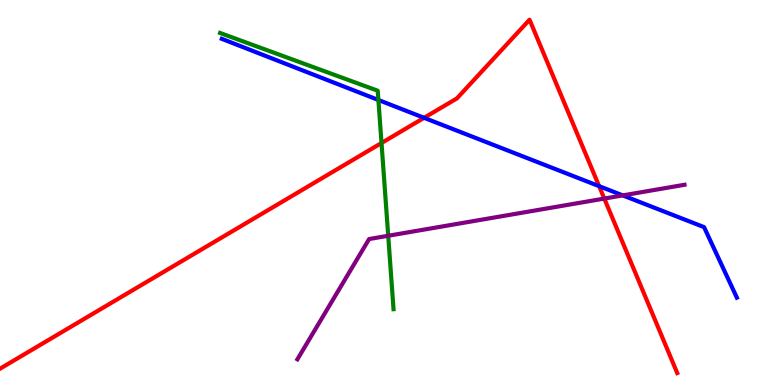[{'lines': ['blue', 'red'], 'intersections': [{'x': 5.47, 'y': 6.94}, {'x': 7.73, 'y': 5.16}]}, {'lines': ['green', 'red'], 'intersections': [{'x': 4.92, 'y': 6.29}]}, {'lines': ['purple', 'red'], 'intersections': [{'x': 7.8, 'y': 4.84}]}, {'lines': ['blue', 'green'], 'intersections': [{'x': 4.88, 'y': 7.4}]}, {'lines': ['blue', 'purple'], 'intersections': [{'x': 8.04, 'y': 4.92}]}, {'lines': ['green', 'purple'], 'intersections': [{'x': 5.01, 'y': 3.88}]}]